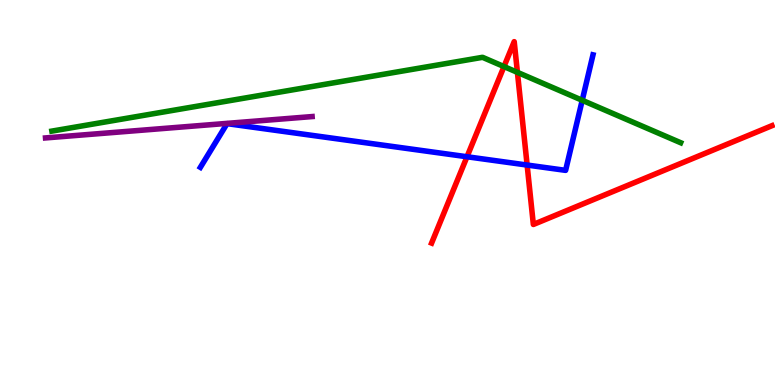[{'lines': ['blue', 'red'], 'intersections': [{'x': 6.03, 'y': 5.93}, {'x': 6.8, 'y': 5.71}]}, {'lines': ['green', 'red'], 'intersections': [{'x': 6.5, 'y': 8.27}, {'x': 6.68, 'y': 8.12}]}, {'lines': ['purple', 'red'], 'intersections': []}, {'lines': ['blue', 'green'], 'intersections': [{'x': 7.51, 'y': 7.4}]}, {'lines': ['blue', 'purple'], 'intersections': []}, {'lines': ['green', 'purple'], 'intersections': []}]